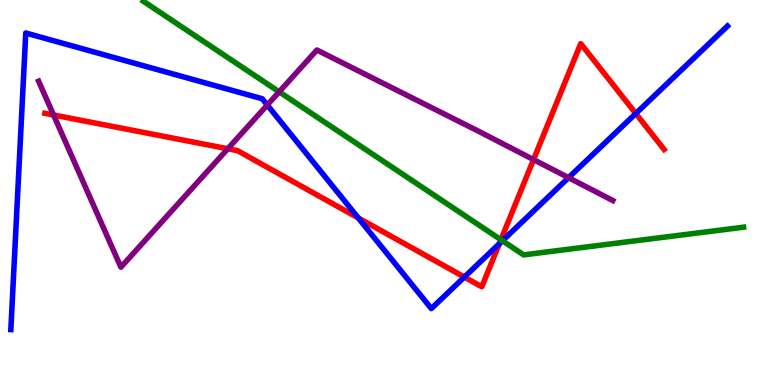[{'lines': ['blue', 'red'], 'intersections': [{'x': 4.62, 'y': 4.34}, {'x': 5.99, 'y': 2.8}, {'x': 6.44, 'y': 3.67}, {'x': 8.2, 'y': 7.05}]}, {'lines': ['green', 'red'], 'intersections': [{'x': 6.46, 'y': 3.77}]}, {'lines': ['purple', 'red'], 'intersections': [{'x': 0.691, 'y': 7.01}, {'x': 2.94, 'y': 6.14}, {'x': 6.88, 'y': 5.85}]}, {'lines': ['blue', 'green'], 'intersections': [{'x': 6.48, 'y': 3.75}]}, {'lines': ['blue', 'purple'], 'intersections': [{'x': 3.45, 'y': 7.27}, {'x': 7.34, 'y': 5.39}]}, {'lines': ['green', 'purple'], 'intersections': [{'x': 3.6, 'y': 7.61}]}]